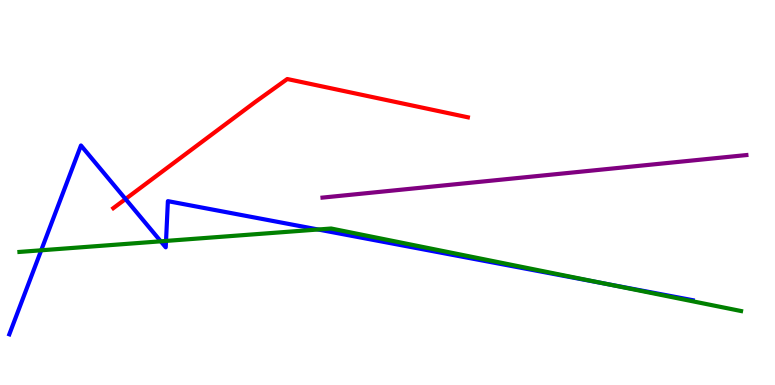[{'lines': ['blue', 'red'], 'intersections': [{'x': 1.62, 'y': 4.83}]}, {'lines': ['green', 'red'], 'intersections': []}, {'lines': ['purple', 'red'], 'intersections': []}, {'lines': ['blue', 'green'], 'intersections': [{'x': 0.532, 'y': 3.5}, {'x': 2.07, 'y': 3.73}, {'x': 2.14, 'y': 3.74}, {'x': 4.11, 'y': 4.04}, {'x': 7.8, 'y': 2.63}]}, {'lines': ['blue', 'purple'], 'intersections': []}, {'lines': ['green', 'purple'], 'intersections': []}]